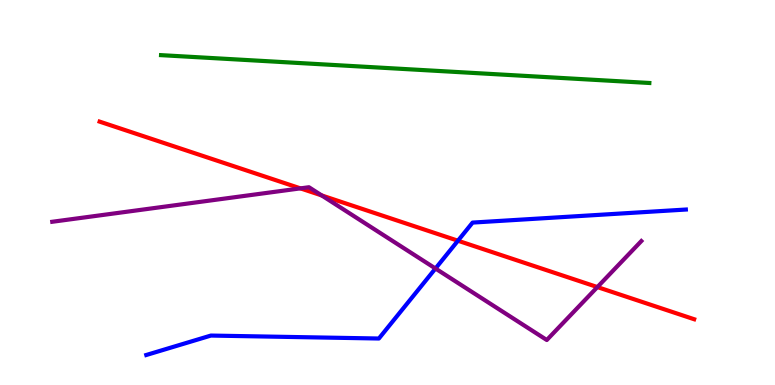[{'lines': ['blue', 'red'], 'intersections': [{'x': 5.91, 'y': 3.75}]}, {'lines': ['green', 'red'], 'intersections': []}, {'lines': ['purple', 'red'], 'intersections': [{'x': 3.88, 'y': 5.11}, {'x': 4.15, 'y': 4.92}, {'x': 7.71, 'y': 2.54}]}, {'lines': ['blue', 'green'], 'intersections': []}, {'lines': ['blue', 'purple'], 'intersections': [{'x': 5.62, 'y': 3.03}]}, {'lines': ['green', 'purple'], 'intersections': []}]